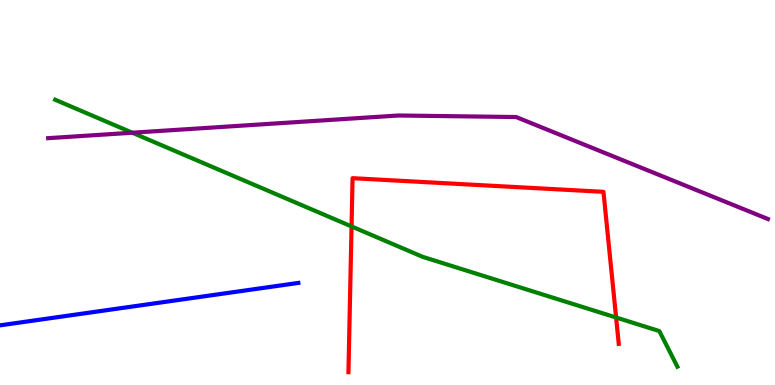[{'lines': ['blue', 'red'], 'intersections': []}, {'lines': ['green', 'red'], 'intersections': [{'x': 4.54, 'y': 4.12}, {'x': 7.95, 'y': 1.75}]}, {'lines': ['purple', 'red'], 'intersections': []}, {'lines': ['blue', 'green'], 'intersections': []}, {'lines': ['blue', 'purple'], 'intersections': []}, {'lines': ['green', 'purple'], 'intersections': [{'x': 1.71, 'y': 6.55}]}]